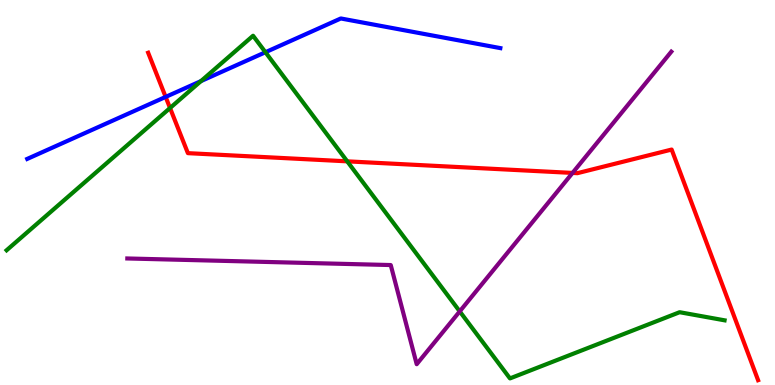[{'lines': ['blue', 'red'], 'intersections': [{'x': 2.14, 'y': 7.48}]}, {'lines': ['green', 'red'], 'intersections': [{'x': 2.19, 'y': 7.19}, {'x': 4.48, 'y': 5.81}]}, {'lines': ['purple', 'red'], 'intersections': [{'x': 7.39, 'y': 5.51}]}, {'lines': ['blue', 'green'], 'intersections': [{'x': 2.59, 'y': 7.89}, {'x': 3.42, 'y': 8.64}]}, {'lines': ['blue', 'purple'], 'intersections': []}, {'lines': ['green', 'purple'], 'intersections': [{'x': 5.93, 'y': 1.91}]}]